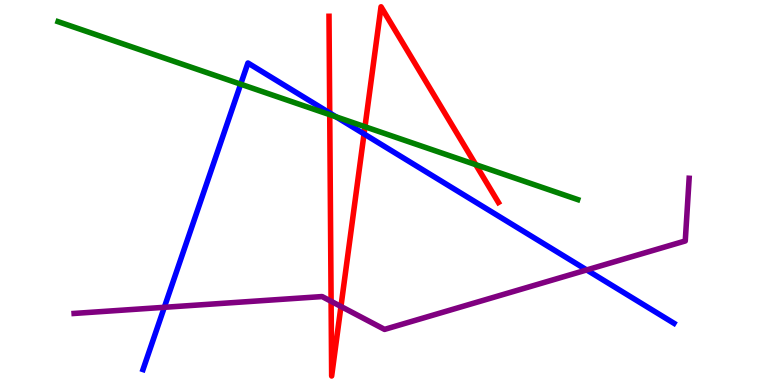[{'lines': ['blue', 'red'], 'intersections': [{'x': 4.25, 'y': 7.07}, {'x': 4.7, 'y': 6.52}]}, {'lines': ['green', 'red'], 'intersections': [{'x': 4.25, 'y': 7.02}, {'x': 4.71, 'y': 6.71}, {'x': 6.14, 'y': 5.72}]}, {'lines': ['purple', 'red'], 'intersections': [{'x': 4.27, 'y': 2.17}, {'x': 4.4, 'y': 2.04}]}, {'lines': ['blue', 'green'], 'intersections': [{'x': 3.11, 'y': 7.81}, {'x': 4.34, 'y': 6.97}]}, {'lines': ['blue', 'purple'], 'intersections': [{'x': 2.12, 'y': 2.02}, {'x': 7.57, 'y': 2.99}]}, {'lines': ['green', 'purple'], 'intersections': []}]